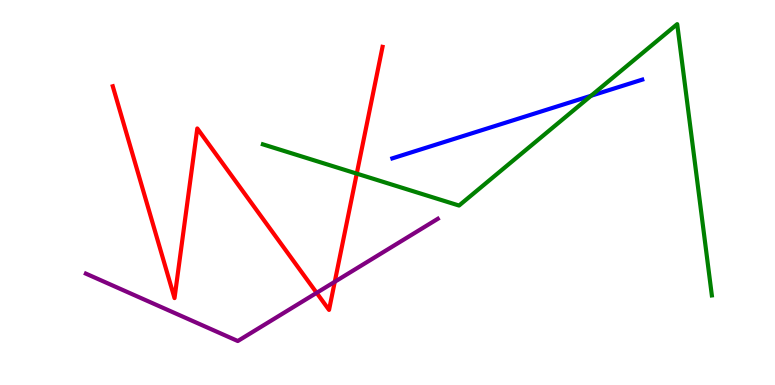[{'lines': ['blue', 'red'], 'intersections': []}, {'lines': ['green', 'red'], 'intersections': [{'x': 4.6, 'y': 5.49}]}, {'lines': ['purple', 'red'], 'intersections': [{'x': 4.09, 'y': 2.39}, {'x': 4.32, 'y': 2.68}]}, {'lines': ['blue', 'green'], 'intersections': [{'x': 7.63, 'y': 7.51}]}, {'lines': ['blue', 'purple'], 'intersections': []}, {'lines': ['green', 'purple'], 'intersections': []}]